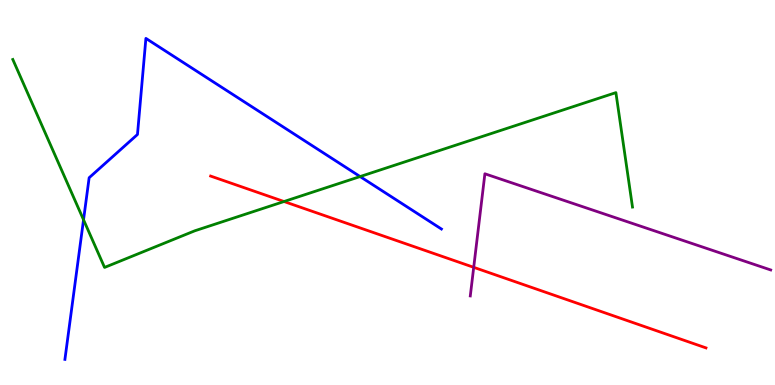[{'lines': ['blue', 'red'], 'intersections': []}, {'lines': ['green', 'red'], 'intersections': [{'x': 3.66, 'y': 4.77}]}, {'lines': ['purple', 'red'], 'intersections': [{'x': 6.11, 'y': 3.06}]}, {'lines': ['blue', 'green'], 'intersections': [{'x': 1.08, 'y': 4.29}, {'x': 4.65, 'y': 5.41}]}, {'lines': ['blue', 'purple'], 'intersections': []}, {'lines': ['green', 'purple'], 'intersections': []}]